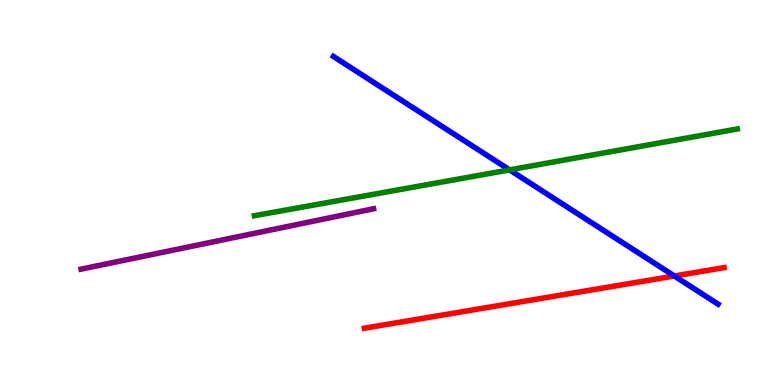[{'lines': ['blue', 'red'], 'intersections': [{'x': 8.7, 'y': 2.83}]}, {'lines': ['green', 'red'], 'intersections': []}, {'lines': ['purple', 'red'], 'intersections': []}, {'lines': ['blue', 'green'], 'intersections': [{'x': 6.57, 'y': 5.59}]}, {'lines': ['blue', 'purple'], 'intersections': []}, {'lines': ['green', 'purple'], 'intersections': []}]